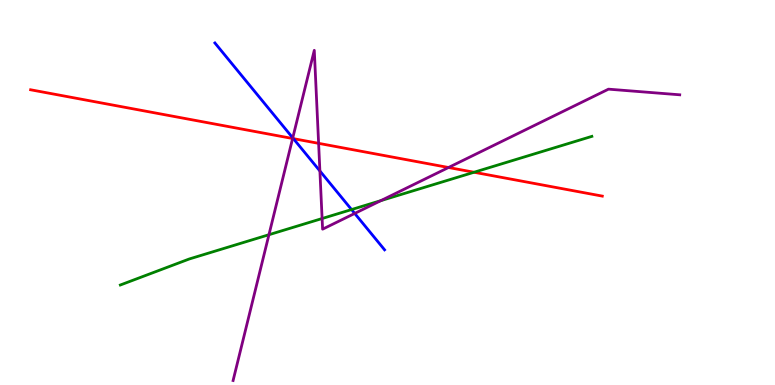[{'lines': ['blue', 'red'], 'intersections': [{'x': 3.79, 'y': 6.4}]}, {'lines': ['green', 'red'], 'intersections': [{'x': 6.12, 'y': 5.53}]}, {'lines': ['purple', 'red'], 'intersections': [{'x': 3.78, 'y': 6.4}, {'x': 4.11, 'y': 6.28}, {'x': 5.79, 'y': 5.65}]}, {'lines': ['blue', 'green'], 'intersections': [{'x': 4.54, 'y': 4.56}]}, {'lines': ['blue', 'purple'], 'intersections': [{'x': 3.78, 'y': 6.42}, {'x': 4.13, 'y': 5.56}, {'x': 4.58, 'y': 4.46}]}, {'lines': ['green', 'purple'], 'intersections': [{'x': 3.47, 'y': 3.9}, {'x': 4.16, 'y': 4.32}, {'x': 4.91, 'y': 4.79}]}]